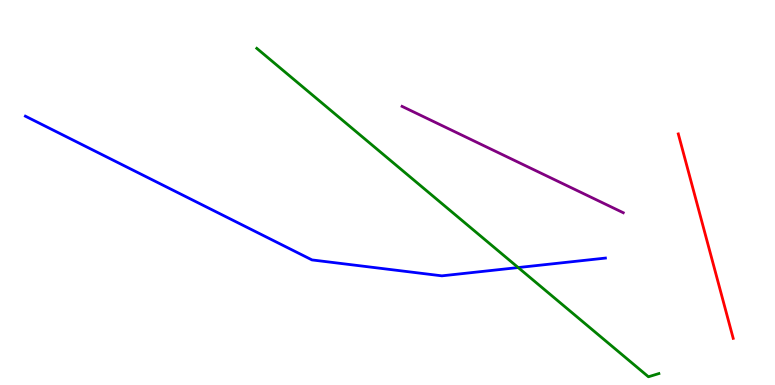[{'lines': ['blue', 'red'], 'intersections': []}, {'lines': ['green', 'red'], 'intersections': []}, {'lines': ['purple', 'red'], 'intersections': []}, {'lines': ['blue', 'green'], 'intersections': [{'x': 6.69, 'y': 3.05}]}, {'lines': ['blue', 'purple'], 'intersections': []}, {'lines': ['green', 'purple'], 'intersections': []}]